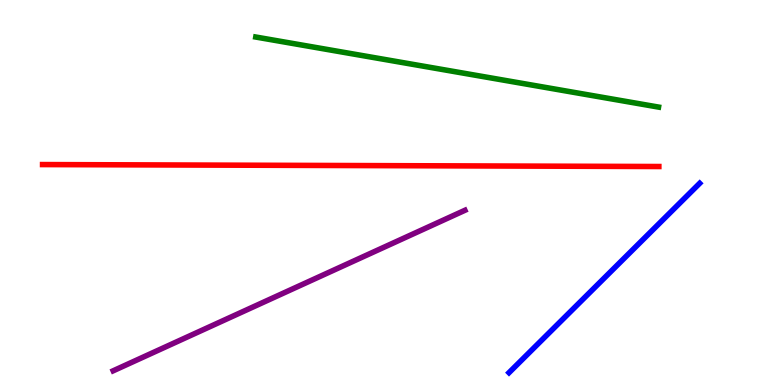[{'lines': ['blue', 'red'], 'intersections': []}, {'lines': ['green', 'red'], 'intersections': []}, {'lines': ['purple', 'red'], 'intersections': []}, {'lines': ['blue', 'green'], 'intersections': []}, {'lines': ['blue', 'purple'], 'intersections': []}, {'lines': ['green', 'purple'], 'intersections': []}]